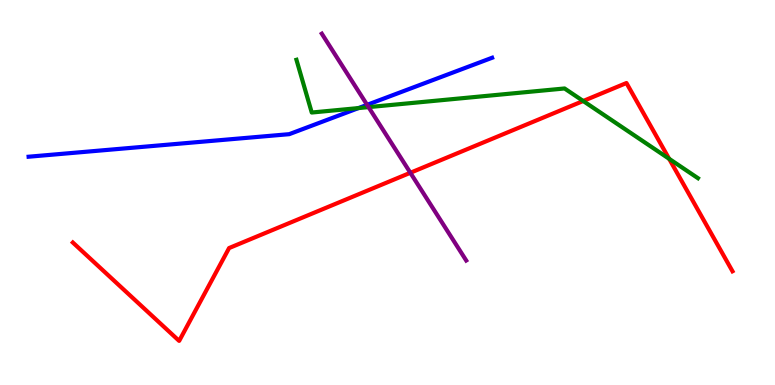[{'lines': ['blue', 'red'], 'intersections': []}, {'lines': ['green', 'red'], 'intersections': [{'x': 7.53, 'y': 7.38}, {'x': 8.63, 'y': 5.88}]}, {'lines': ['purple', 'red'], 'intersections': [{'x': 5.29, 'y': 5.51}]}, {'lines': ['blue', 'green'], 'intersections': [{'x': 4.63, 'y': 7.19}]}, {'lines': ['blue', 'purple'], 'intersections': [{'x': 4.74, 'y': 7.28}]}, {'lines': ['green', 'purple'], 'intersections': [{'x': 4.76, 'y': 7.22}]}]